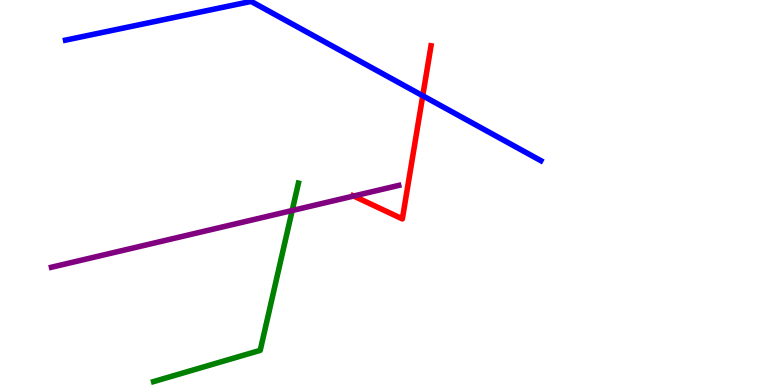[{'lines': ['blue', 'red'], 'intersections': [{'x': 5.45, 'y': 7.51}]}, {'lines': ['green', 'red'], 'intersections': []}, {'lines': ['purple', 'red'], 'intersections': [{'x': 4.56, 'y': 4.91}]}, {'lines': ['blue', 'green'], 'intersections': []}, {'lines': ['blue', 'purple'], 'intersections': []}, {'lines': ['green', 'purple'], 'intersections': [{'x': 3.77, 'y': 4.53}]}]